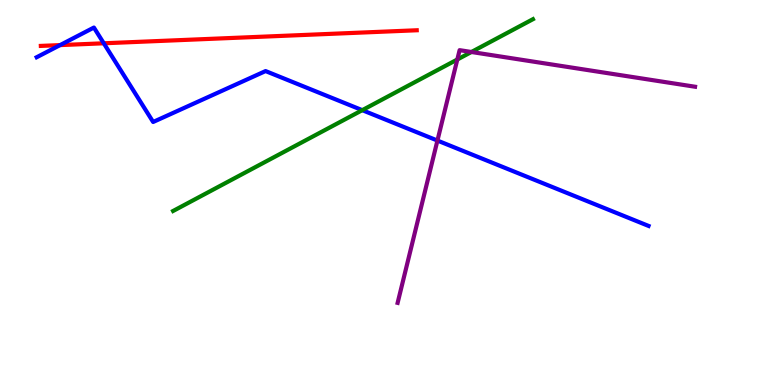[{'lines': ['blue', 'red'], 'intersections': [{'x': 0.775, 'y': 8.83}, {'x': 1.34, 'y': 8.88}]}, {'lines': ['green', 'red'], 'intersections': []}, {'lines': ['purple', 'red'], 'intersections': []}, {'lines': ['blue', 'green'], 'intersections': [{'x': 4.67, 'y': 7.14}]}, {'lines': ['blue', 'purple'], 'intersections': [{'x': 5.64, 'y': 6.35}]}, {'lines': ['green', 'purple'], 'intersections': [{'x': 5.9, 'y': 8.45}, {'x': 6.08, 'y': 8.65}]}]